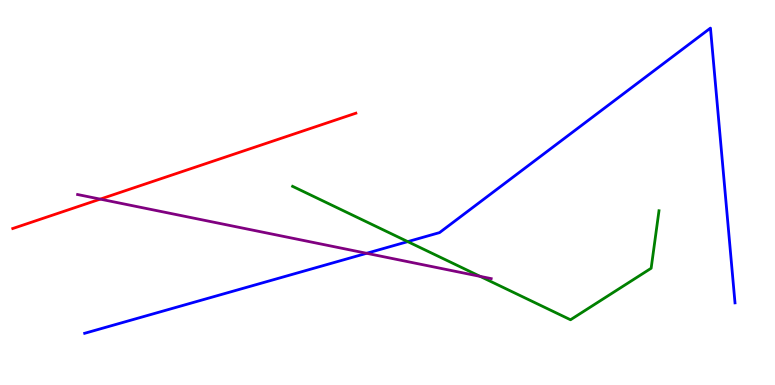[{'lines': ['blue', 'red'], 'intersections': []}, {'lines': ['green', 'red'], 'intersections': []}, {'lines': ['purple', 'red'], 'intersections': [{'x': 1.29, 'y': 4.83}]}, {'lines': ['blue', 'green'], 'intersections': [{'x': 5.26, 'y': 3.72}]}, {'lines': ['blue', 'purple'], 'intersections': [{'x': 4.73, 'y': 3.42}]}, {'lines': ['green', 'purple'], 'intersections': [{'x': 6.2, 'y': 2.82}]}]